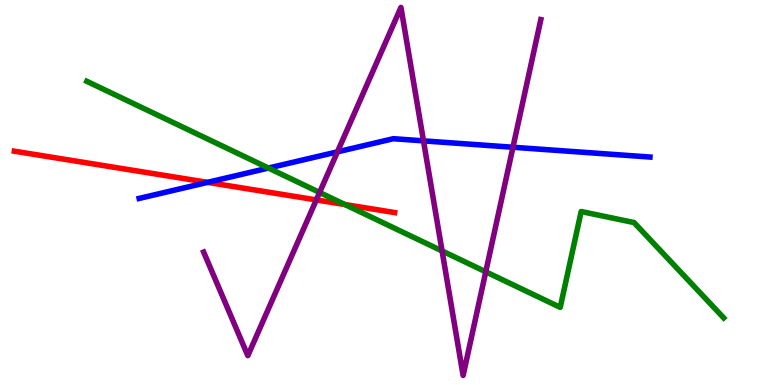[{'lines': ['blue', 'red'], 'intersections': [{'x': 2.68, 'y': 5.26}]}, {'lines': ['green', 'red'], 'intersections': [{'x': 4.45, 'y': 4.69}]}, {'lines': ['purple', 'red'], 'intersections': [{'x': 4.08, 'y': 4.81}]}, {'lines': ['blue', 'green'], 'intersections': [{'x': 3.46, 'y': 5.64}]}, {'lines': ['blue', 'purple'], 'intersections': [{'x': 4.35, 'y': 6.06}, {'x': 5.46, 'y': 6.34}, {'x': 6.62, 'y': 6.18}]}, {'lines': ['green', 'purple'], 'intersections': [{'x': 4.12, 'y': 5.0}, {'x': 5.7, 'y': 3.48}, {'x': 6.27, 'y': 2.94}]}]